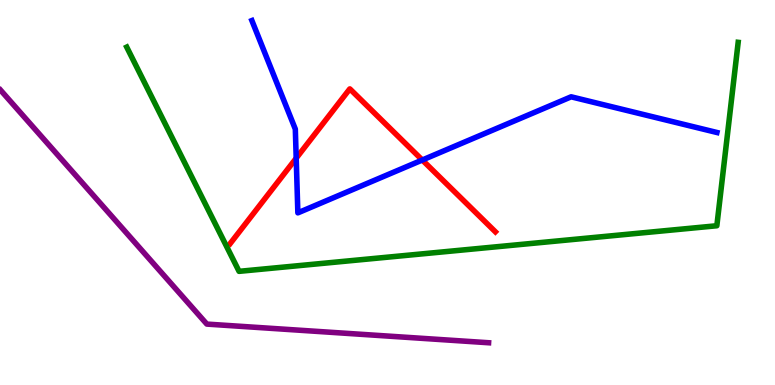[{'lines': ['blue', 'red'], 'intersections': [{'x': 3.82, 'y': 5.89}, {'x': 5.45, 'y': 5.84}]}, {'lines': ['green', 'red'], 'intersections': []}, {'lines': ['purple', 'red'], 'intersections': []}, {'lines': ['blue', 'green'], 'intersections': []}, {'lines': ['blue', 'purple'], 'intersections': []}, {'lines': ['green', 'purple'], 'intersections': []}]